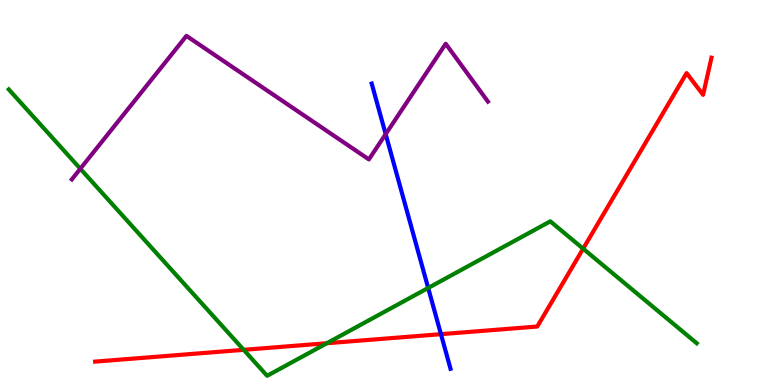[{'lines': ['blue', 'red'], 'intersections': [{'x': 5.69, 'y': 1.32}]}, {'lines': ['green', 'red'], 'intersections': [{'x': 3.14, 'y': 0.914}, {'x': 4.22, 'y': 1.08}, {'x': 7.52, 'y': 3.54}]}, {'lines': ['purple', 'red'], 'intersections': []}, {'lines': ['blue', 'green'], 'intersections': [{'x': 5.52, 'y': 2.52}]}, {'lines': ['blue', 'purple'], 'intersections': [{'x': 4.98, 'y': 6.52}]}, {'lines': ['green', 'purple'], 'intersections': [{'x': 1.04, 'y': 5.62}]}]